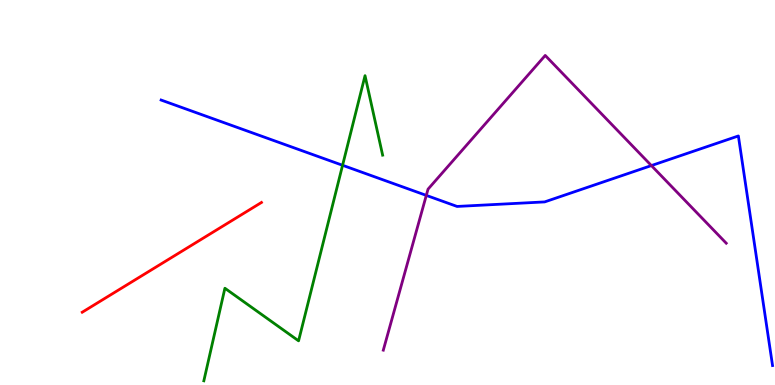[{'lines': ['blue', 'red'], 'intersections': []}, {'lines': ['green', 'red'], 'intersections': []}, {'lines': ['purple', 'red'], 'intersections': []}, {'lines': ['blue', 'green'], 'intersections': [{'x': 4.42, 'y': 5.71}]}, {'lines': ['blue', 'purple'], 'intersections': [{'x': 5.5, 'y': 4.93}, {'x': 8.41, 'y': 5.7}]}, {'lines': ['green', 'purple'], 'intersections': []}]